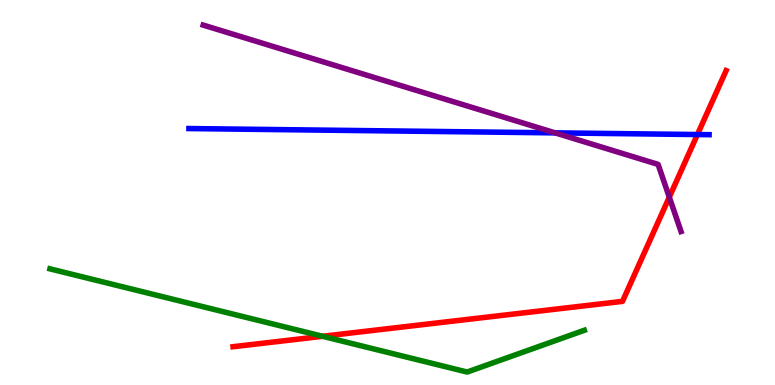[{'lines': ['blue', 'red'], 'intersections': [{'x': 9.0, 'y': 6.51}]}, {'lines': ['green', 'red'], 'intersections': [{'x': 4.16, 'y': 1.27}]}, {'lines': ['purple', 'red'], 'intersections': [{'x': 8.64, 'y': 4.88}]}, {'lines': ['blue', 'green'], 'intersections': []}, {'lines': ['blue', 'purple'], 'intersections': [{'x': 7.16, 'y': 6.55}]}, {'lines': ['green', 'purple'], 'intersections': []}]